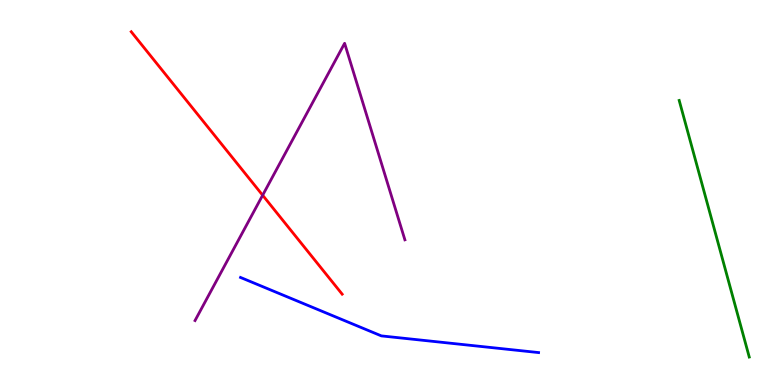[{'lines': ['blue', 'red'], 'intersections': []}, {'lines': ['green', 'red'], 'intersections': []}, {'lines': ['purple', 'red'], 'intersections': [{'x': 3.39, 'y': 4.93}]}, {'lines': ['blue', 'green'], 'intersections': []}, {'lines': ['blue', 'purple'], 'intersections': []}, {'lines': ['green', 'purple'], 'intersections': []}]